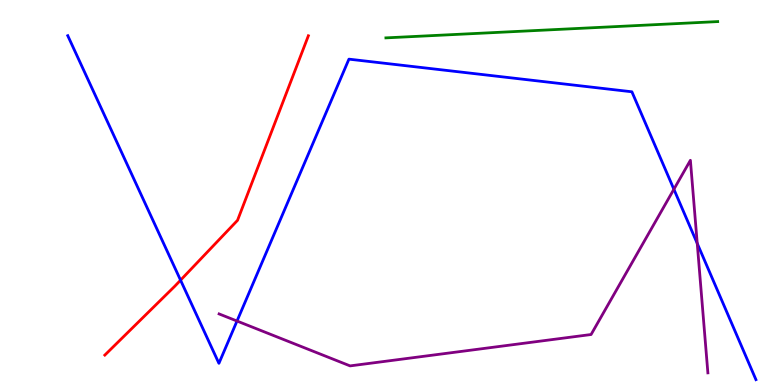[{'lines': ['blue', 'red'], 'intersections': [{'x': 2.33, 'y': 2.72}]}, {'lines': ['green', 'red'], 'intersections': []}, {'lines': ['purple', 'red'], 'intersections': []}, {'lines': ['blue', 'green'], 'intersections': []}, {'lines': ['blue', 'purple'], 'intersections': [{'x': 3.06, 'y': 1.66}, {'x': 8.7, 'y': 5.08}, {'x': 9.0, 'y': 3.68}]}, {'lines': ['green', 'purple'], 'intersections': []}]